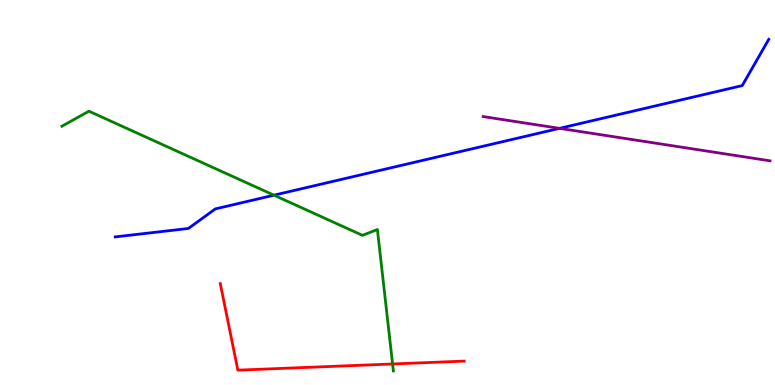[{'lines': ['blue', 'red'], 'intersections': []}, {'lines': ['green', 'red'], 'intersections': [{'x': 5.07, 'y': 0.546}]}, {'lines': ['purple', 'red'], 'intersections': []}, {'lines': ['blue', 'green'], 'intersections': [{'x': 3.53, 'y': 4.93}]}, {'lines': ['blue', 'purple'], 'intersections': [{'x': 7.22, 'y': 6.67}]}, {'lines': ['green', 'purple'], 'intersections': []}]